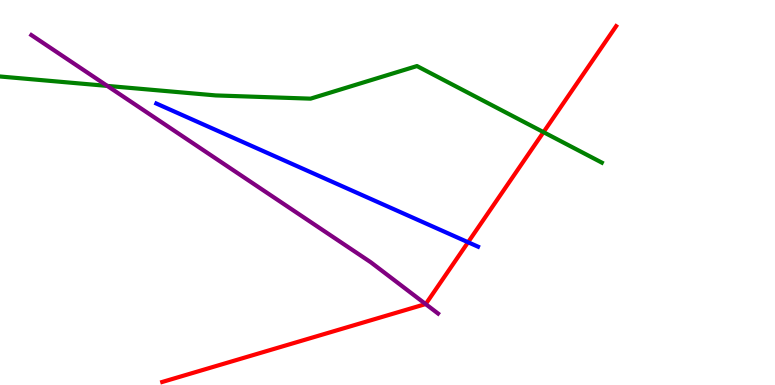[{'lines': ['blue', 'red'], 'intersections': [{'x': 6.04, 'y': 3.71}]}, {'lines': ['green', 'red'], 'intersections': [{'x': 7.01, 'y': 6.57}]}, {'lines': ['purple', 'red'], 'intersections': [{'x': 5.49, 'y': 2.1}]}, {'lines': ['blue', 'green'], 'intersections': []}, {'lines': ['blue', 'purple'], 'intersections': []}, {'lines': ['green', 'purple'], 'intersections': [{'x': 1.38, 'y': 7.77}]}]